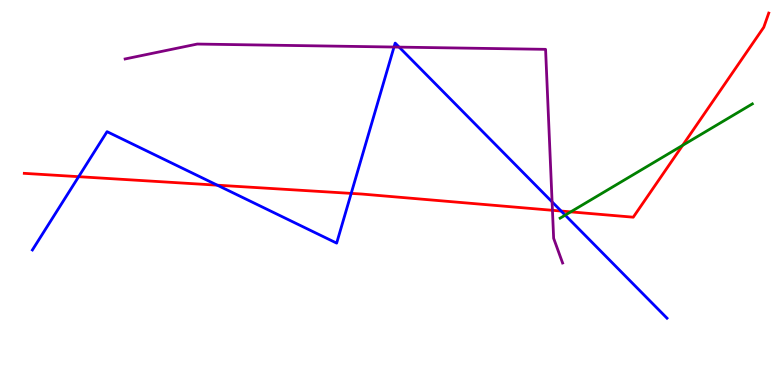[{'lines': ['blue', 'red'], 'intersections': [{'x': 1.01, 'y': 5.41}, {'x': 2.8, 'y': 5.19}, {'x': 4.53, 'y': 4.98}, {'x': 7.24, 'y': 4.52}]}, {'lines': ['green', 'red'], 'intersections': [{'x': 7.36, 'y': 4.5}, {'x': 8.81, 'y': 6.22}]}, {'lines': ['purple', 'red'], 'intersections': [{'x': 7.13, 'y': 4.54}]}, {'lines': ['blue', 'green'], 'intersections': [{'x': 7.29, 'y': 4.41}]}, {'lines': ['blue', 'purple'], 'intersections': [{'x': 5.08, 'y': 8.78}, {'x': 5.15, 'y': 8.78}, {'x': 7.12, 'y': 4.76}]}, {'lines': ['green', 'purple'], 'intersections': []}]